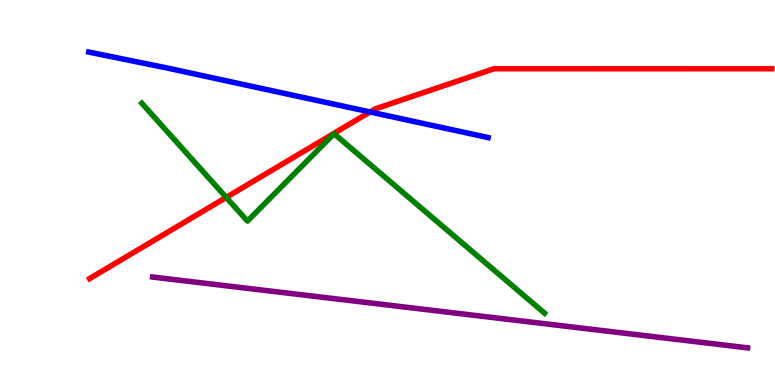[{'lines': ['blue', 'red'], 'intersections': [{'x': 4.77, 'y': 7.09}]}, {'lines': ['green', 'red'], 'intersections': [{'x': 2.92, 'y': 4.87}]}, {'lines': ['purple', 'red'], 'intersections': []}, {'lines': ['blue', 'green'], 'intersections': []}, {'lines': ['blue', 'purple'], 'intersections': []}, {'lines': ['green', 'purple'], 'intersections': []}]